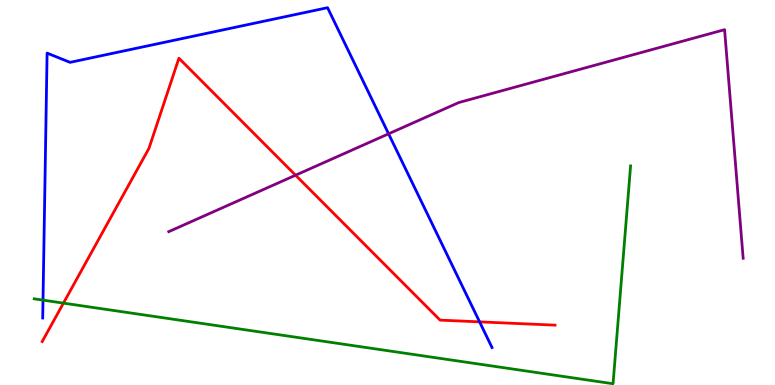[{'lines': ['blue', 'red'], 'intersections': [{'x': 6.19, 'y': 1.64}]}, {'lines': ['green', 'red'], 'intersections': [{'x': 0.819, 'y': 2.13}]}, {'lines': ['purple', 'red'], 'intersections': [{'x': 3.81, 'y': 5.45}]}, {'lines': ['blue', 'green'], 'intersections': [{'x': 0.555, 'y': 2.2}]}, {'lines': ['blue', 'purple'], 'intersections': [{'x': 5.01, 'y': 6.52}]}, {'lines': ['green', 'purple'], 'intersections': []}]